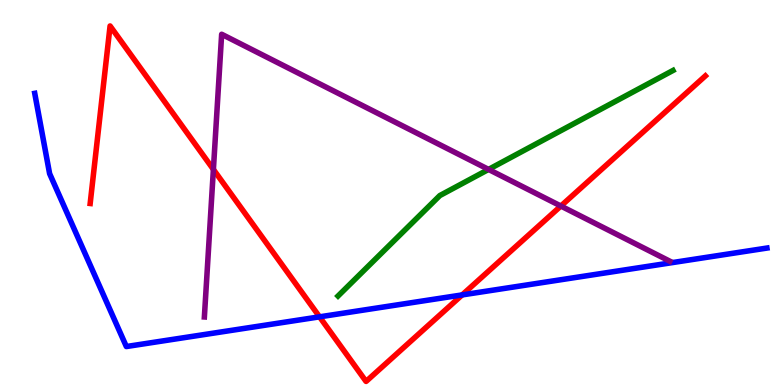[{'lines': ['blue', 'red'], 'intersections': [{'x': 4.12, 'y': 1.77}, {'x': 5.96, 'y': 2.34}]}, {'lines': ['green', 'red'], 'intersections': []}, {'lines': ['purple', 'red'], 'intersections': [{'x': 2.75, 'y': 5.6}, {'x': 7.24, 'y': 4.65}]}, {'lines': ['blue', 'green'], 'intersections': []}, {'lines': ['blue', 'purple'], 'intersections': []}, {'lines': ['green', 'purple'], 'intersections': [{'x': 6.3, 'y': 5.6}]}]